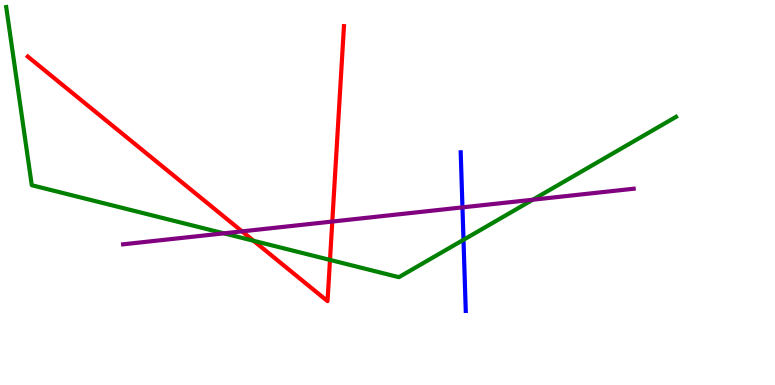[{'lines': ['blue', 'red'], 'intersections': []}, {'lines': ['green', 'red'], 'intersections': [{'x': 3.27, 'y': 3.75}, {'x': 4.26, 'y': 3.25}]}, {'lines': ['purple', 'red'], 'intersections': [{'x': 3.12, 'y': 3.99}, {'x': 4.29, 'y': 4.25}]}, {'lines': ['blue', 'green'], 'intersections': [{'x': 5.98, 'y': 3.77}]}, {'lines': ['blue', 'purple'], 'intersections': [{'x': 5.97, 'y': 4.61}]}, {'lines': ['green', 'purple'], 'intersections': [{'x': 2.89, 'y': 3.94}, {'x': 6.87, 'y': 4.81}]}]